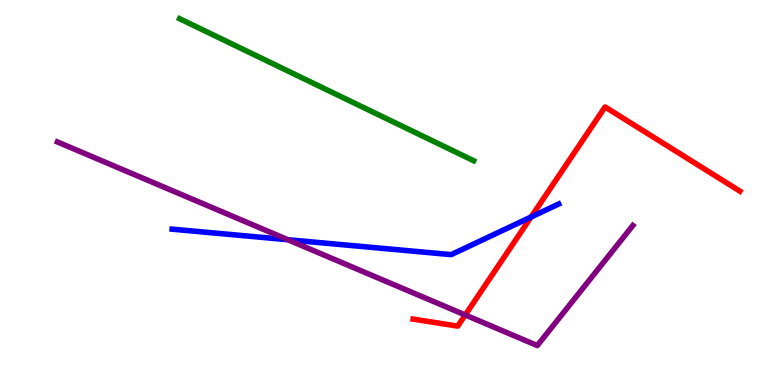[{'lines': ['blue', 'red'], 'intersections': [{'x': 6.85, 'y': 4.36}]}, {'lines': ['green', 'red'], 'intersections': []}, {'lines': ['purple', 'red'], 'intersections': [{'x': 6.0, 'y': 1.82}]}, {'lines': ['blue', 'green'], 'intersections': []}, {'lines': ['blue', 'purple'], 'intersections': [{'x': 3.72, 'y': 3.77}]}, {'lines': ['green', 'purple'], 'intersections': []}]